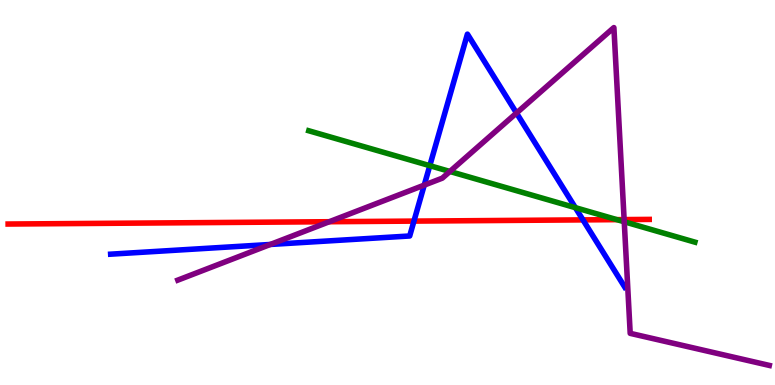[{'lines': ['blue', 'red'], 'intersections': [{'x': 5.34, 'y': 4.26}, {'x': 7.52, 'y': 4.29}]}, {'lines': ['green', 'red'], 'intersections': [{'x': 7.96, 'y': 4.3}]}, {'lines': ['purple', 'red'], 'intersections': [{'x': 4.25, 'y': 4.24}, {'x': 8.05, 'y': 4.3}]}, {'lines': ['blue', 'green'], 'intersections': [{'x': 5.55, 'y': 5.7}, {'x': 7.42, 'y': 4.61}]}, {'lines': ['blue', 'purple'], 'intersections': [{'x': 3.49, 'y': 3.65}, {'x': 5.47, 'y': 5.19}, {'x': 6.66, 'y': 7.06}]}, {'lines': ['green', 'purple'], 'intersections': [{'x': 5.81, 'y': 5.55}, {'x': 8.05, 'y': 4.24}]}]